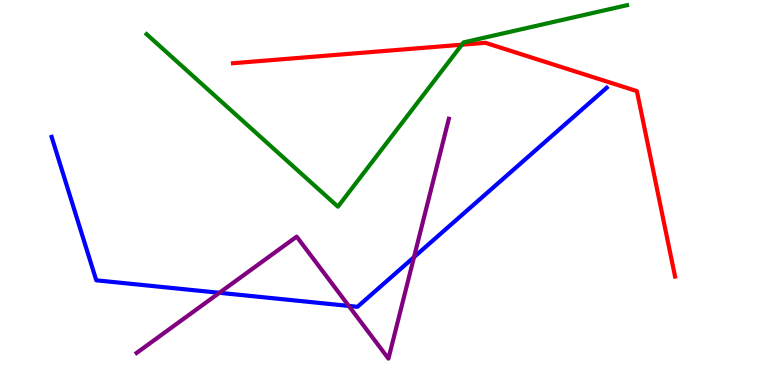[{'lines': ['blue', 'red'], 'intersections': []}, {'lines': ['green', 'red'], 'intersections': [{'x': 5.96, 'y': 8.84}]}, {'lines': ['purple', 'red'], 'intersections': []}, {'lines': ['blue', 'green'], 'intersections': []}, {'lines': ['blue', 'purple'], 'intersections': [{'x': 2.83, 'y': 2.39}, {'x': 4.5, 'y': 2.05}, {'x': 5.34, 'y': 3.32}]}, {'lines': ['green', 'purple'], 'intersections': []}]